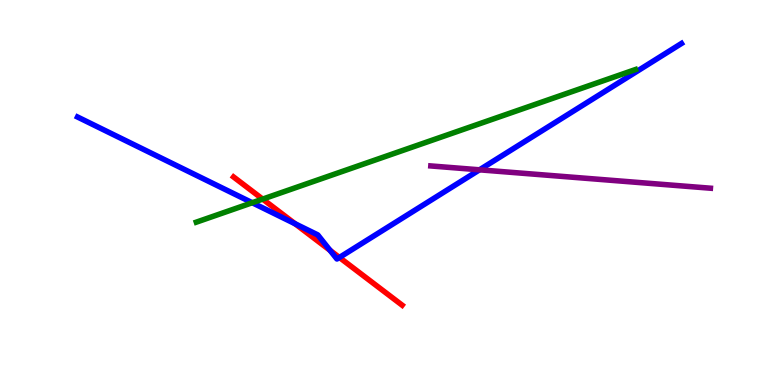[{'lines': ['blue', 'red'], 'intersections': [{'x': 3.81, 'y': 4.19}, {'x': 4.26, 'y': 3.5}, {'x': 4.38, 'y': 3.31}]}, {'lines': ['green', 'red'], 'intersections': [{'x': 3.39, 'y': 4.83}]}, {'lines': ['purple', 'red'], 'intersections': []}, {'lines': ['blue', 'green'], 'intersections': [{'x': 3.25, 'y': 4.73}]}, {'lines': ['blue', 'purple'], 'intersections': [{'x': 6.19, 'y': 5.59}]}, {'lines': ['green', 'purple'], 'intersections': []}]